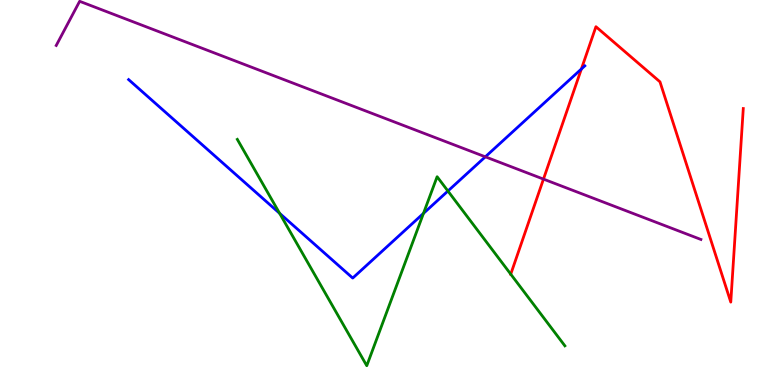[{'lines': ['blue', 'red'], 'intersections': [{'x': 7.5, 'y': 8.21}]}, {'lines': ['green', 'red'], 'intersections': [{'x': 6.59, 'y': 2.88}]}, {'lines': ['purple', 'red'], 'intersections': [{'x': 7.01, 'y': 5.35}]}, {'lines': ['blue', 'green'], 'intersections': [{'x': 3.61, 'y': 4.46}, {'x': 5.46, 'y': 4.46}, {'x': 5.78, 'y': 5.04}]}, {'lines': ['blue', 'purple'], 'intersections': [{'x': 6.26, 'y': 5.93}]}, {'lines': ['green', 'purple'], 'intersections': []}]